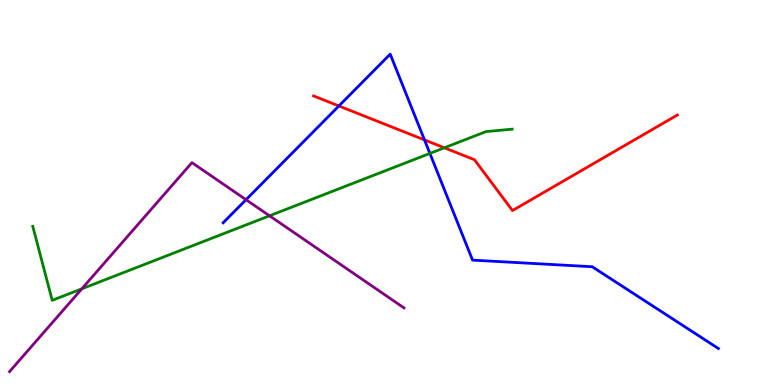[{'lines': ['blue', 'red'], 'intersections': [{'x': 4.37, 'y': 7.25}, {'x': 5.48, 'y': 6.37}]}, {'lines': ['green', 'red'], 'intersections': [{'x': 5.73, 'y': 6.16}]}, {'lines': ['purple', 'red'], 'intersections': []}, {'lines': ['blue', 'green'], 'intersections': [{'x': 5.55, 'y': 6.02}]}, {'lines': ['blue', 'purple'], 'intersections': [{'x': 3.17, 'y': 4.81}]}, {'lines': ['green', 'purple'], 'intersections': [{'x': 1.06, 'y': 2.5}, {'x': 3.48, 'y': 4.4}]}]